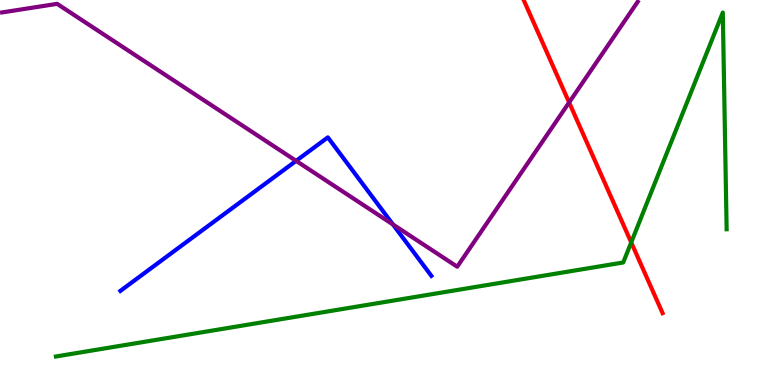[{'lines': ['blue', 'red'], 'intersections': []}, {'lines': ['green', 'red'], 'intersections': [{'x': 8.14, 'y': 3.7}]}, {'lines': ['purple', 'red'], 'intersections': [{'x': 7.34, 'y': 7.34}]}, {'lines': ['blue', 'green'], 'intersections': []}, {'lines': ['blue', 'purple'], 'intersections': [{'x': 3.82, 'y': 5.82}, {'x': 5.07, 'y': 4.17}]}, {'lines': ['green', 'purple'], 'intersections': []}]